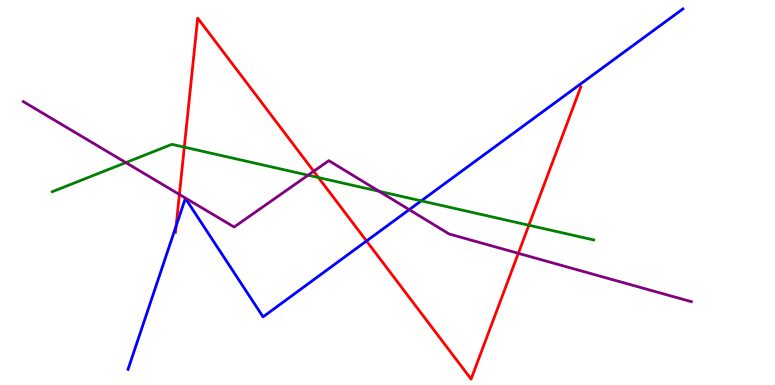[{'lines': ['blue', 'red'], 'intersections': [{'x': 2.27, 'y': 4.13}, {'x': 4.73, 'y': 3.74}]}, {'lines': ['green', 'red'], 'intersections': [{'x': 2.38, 'y': 6.18}, {'x': 4.11, 'y': 5.39}, {'x': 6.82, 'y': 4.15}]}, {'lines': ['purple', 'red'], 'intersections': [{'x': 2.31, 'y': 4.95}, {'x': 4.05, 'y': 5.55}, {'x': 6.69, 'y': 3.42}]}, {'lines': ['blue', 'green'], 'intersections': [{'x': 5.44, 'y': 4.78}]}, {'lines': ['blue', 'purple'], 'intersections': [{'x': 5.28, 'y': 4.55}]}, {'lines': ['green', 'purple'], 'intersections': [{'x': 1.62, 'y': 5.78}, {'x': 3.98, 'y': 5.45}, {'x': 4.89, 'y': 5.03}]}]